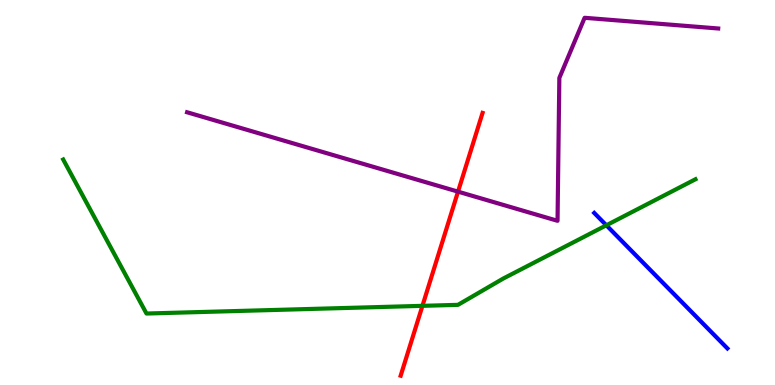[{'lines': ['blue', 'red'], 'intersections': []}, {'lines': ['green', 'red'], 'intersections': [{'x': 5.45, 'y': 2.06}]}, {'lines': ['purple', 'red'], 'intersections': [{'x': 5.91, 'y': 5.02}]}, {'lines': ['blue', 'green'], 'intersections': [{'x': 7.82, 'y': 4.15}]}, {'lines': ['blue', 'purple'], 'intersections': []}, {'lines': ['green', 'purple'], 'intersections': []}]